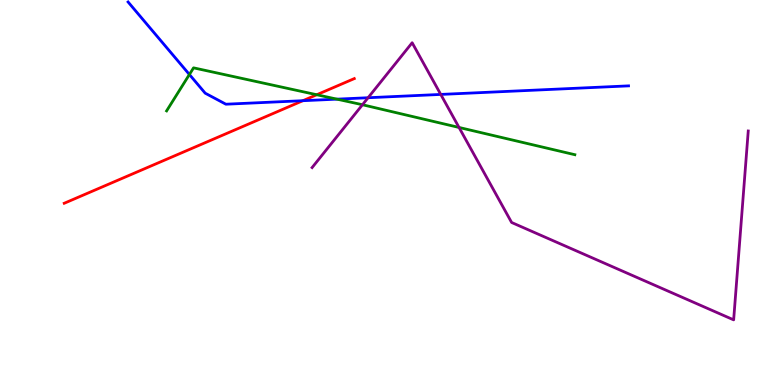[{'lines': ['blue', 'red'], 'intersections': [{'x': 3.91, 'y': 7.38}]}, {'lines': ['green', 'red'], 'intersections': [{'x': 4.09, 'y': 7.54}]}, {'lines': ['purple', 'red'], 'intersections': []}, {'lines': ['blue', 'green'], 'intersections': [{'x': 2.44, 'y': 8.07}, {'x': 4.35, 'y': 7.42}]}, {'lines': ['blue', 'purple'], 'intersections': [{'x': 4.75, 'y': 7.46}, {'x': 5.69, 'y': 7.55}]}, {'lines': ['green', 'purple'], 'intersections': [{'x': 4.68, 'y': 7.28}, {'x': 5.92, 'y': 6.69}]}]